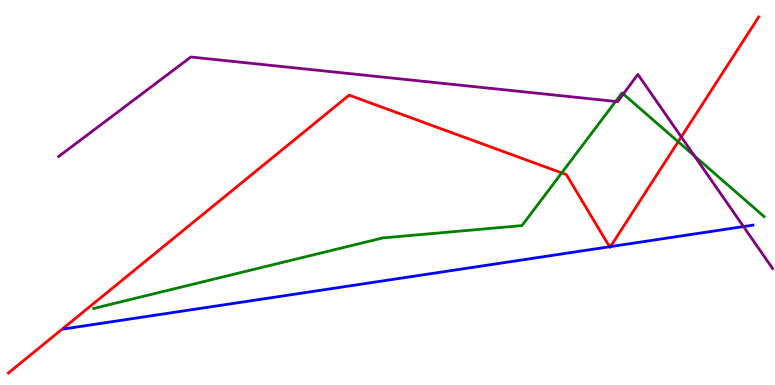[{'lines': ['blue', 'red'], 'intersections': [{'x': 7.87, 'y': 3.59}, {'x': 7.88, 'y': 3.59}]}, {'lines': ['green', 'red'], 'intersections': [{'x': 7.25, 'y': 5.51}, {'x': 8.75, 'y': 6.32}]}, {'lines': ['purple', 'red'], 'intersections': [{'x': 8.79, 'y': 6.44}]}, {'lines': ['blue', 'green'], 'intersections': []}, {'lines': ['blue', 'purple'], 'intersections': [{'x': 9.59, 'y': 4.12}]}, {'lines': ['green', 'purple'], 'intersections': [{'x': 7.94, 'y': 7.37}, {'x': 8.04, 'y': 7.56}, {'x': 8.96, 'y': 5.95}]}]